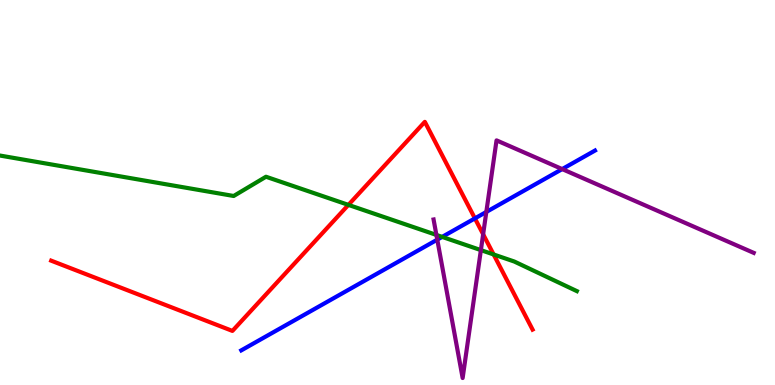[{'lines': ['blue', 'red'], 'intersections': [{'x': 6.13, 'y': 4.33}]}, {'lines': ['green', 'red'], 'intersections': [{'x': 4.5, 'y': 4.68}, {'x': 6.37, 'y': 3.39}]}, {'lines': ['purple', 'red'], 'intersections': [{'x': 6.23, 'y': 3.92}]}, {'lines': ['blue', 'green'], 'intersections': [{'x': 5.71, 'y': 3.85}]}, {'lines': ['blue', 'purple'], 'intersections': [{'x': 5.64, 'y': 3.78}, {'x': 6.28, 'y': 4.5}, {'x': 7.25, 'y': 5.61}]}, {'lines': ['green', 'purple'], 'intersections': [{'x': 5.63, 'y': 3.9}, {'x': 6.2, 'y': 3.5}]}]